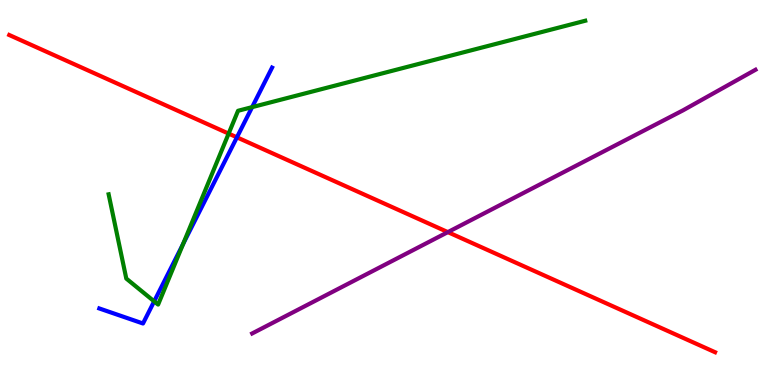[{'lines': ['blue', 'red'], 'intersections': [{'x': 3.06, 'y': 6.43}]}, {'lines': ['green', 'red'], 'intersections': [{'x': 2.95, 'y': 6.53}]}, {'lines': ['purple', 'red'], 'intersections': [{'x': 5.78, 'y': 3.97}]}, {'lines': ['blue', 'green'], 'intersections': [{'x': 1.99, 'y': 2.17}, {'x': 2.36, 'y': 3.66}, {'x': 3.25, 'y': 7.22}]}, {'lines': ['blue', 'purple'], 'intersections': []}, {'lines': ['green', 'purple'], 'intersections': []}]